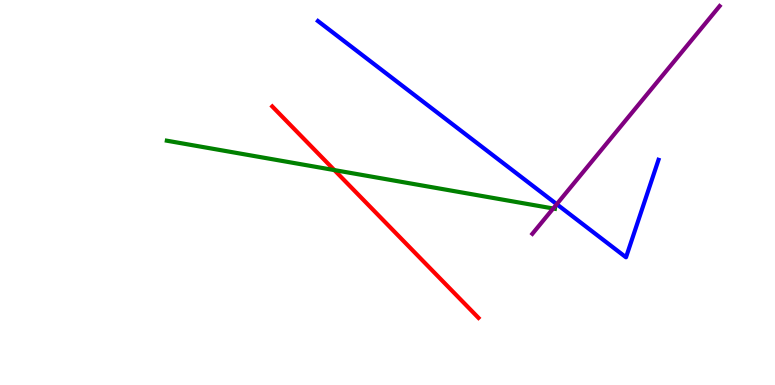[{'lines': ['blue', 'red'], 'intersections': []}, {'lines': ['green', 'red'], 'intersections': [{'x': 4.31, 'y': 5.58}]}, {'lines': ['purple', 'red'], 'intersections': []}, {'lines': ['blue', 'green'], 'intersections': []}, {'lines': ['blue', 'purple'], 'intersections': [{'x': 7.18, 'y': 4.7}]}, {'lines': ['green', 'purple'], 'intersections': [{'x': 7.14, 'y': 4.58}]}]